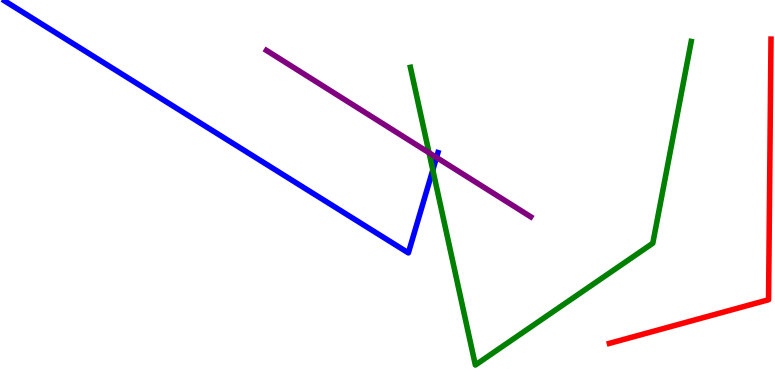[{'lines': ['blue', 'red'], 'intersections': []}, {'lines': ['green', 'red'], 'intersections': []}, {'lines': ['purple', 'red'], 'intersections': []}, {'lines': ['blue', 'green'], 'intersections': [{'x': 5.58, 'y': 5.58}]}, {'lines': ['blue', 'purple'], 'intersections': [{'x': 5.63, 'y': 5.91}]}, {'lines': ['green', 'purple'], 'intersections': [{'x': 5.54, 'y': 6.03}]}]